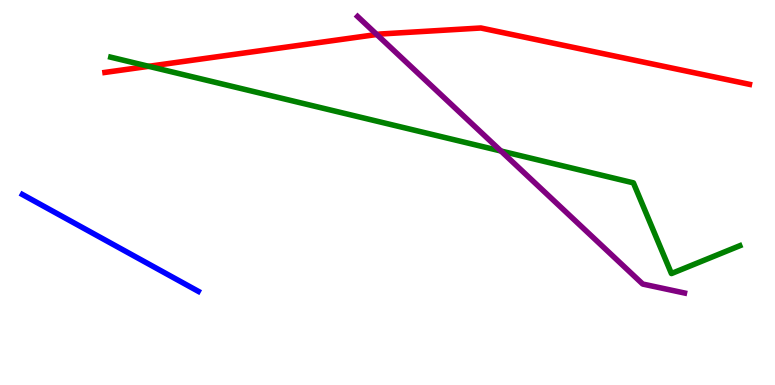[{'lines': ['blue', 'red'], 'intersections': []}, {'lines': ['green', 'red'], 'intersections': [{'x': 1.92, 'y': 8.28}]}, {'lines': ['purple', 'red'], 'intersections': [{'x': 4.86, 'y': 9.1}]}, {'lines': ['blue', 'green'], 'intersections': []}, {'lines': ['blue', 'purple'], 'intersections': []}, {'lines': ['green', 'purple'], 'intersections': [{'x': 6.46, 'y': 6.08}]}]